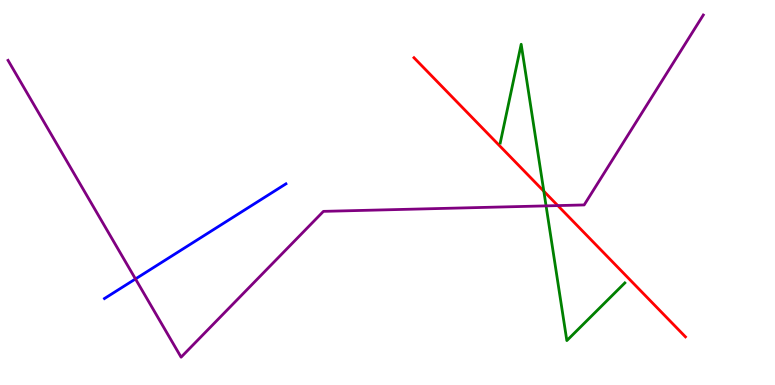[{'lines': ['blue', 'red'], 'intersections': []}, {'lines': ['green', 'red'], 'intersections': [{'x': 7.02, 'y': 5.03}]}, {'lines': ['purple', 'red'], 'intersections': [{'x': 7.2, 'y': 4.66}]}, {'lines': ['blue', 'green'], 'intersections': []}, {'lines': ['blue', 'purple'], 'intersections': [{'x': 1.75, 'y': 2.75}]}, {'lines': ['green', 'purple'], 'intersections': [{'x': 7.05, 'y': 4.65}]}]